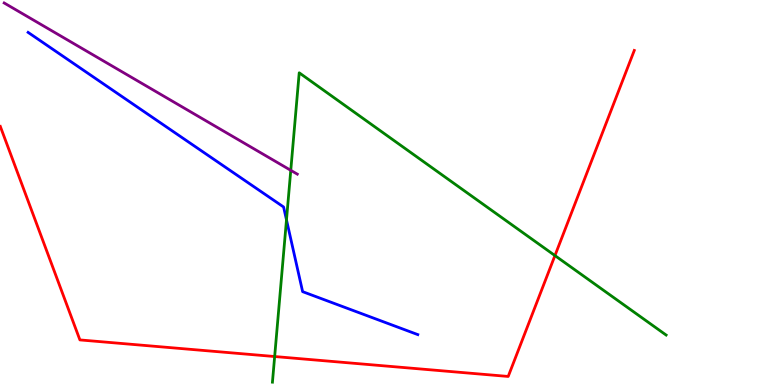[{'lines': ['blue', 'red'], 'intersections': []}, {'lines': ['green', 'red'], 'intersections': [{'x': 3.54, 'y': 0.739}, {'x': 7.16, 'y': 3.36}]}, {'lines': ['purple', 'red'], 'intersections': []}, {'lines': ['blue', 'green'], 'intersections': [{'x': 3.7, 'y': 4.29}]}, {'lines': ['blue', 'purple'], 'intersections': []}, {'lines': ['green', 'purple'], 'intersections': [{'x': 3.75, 'y': 5.58}]}]